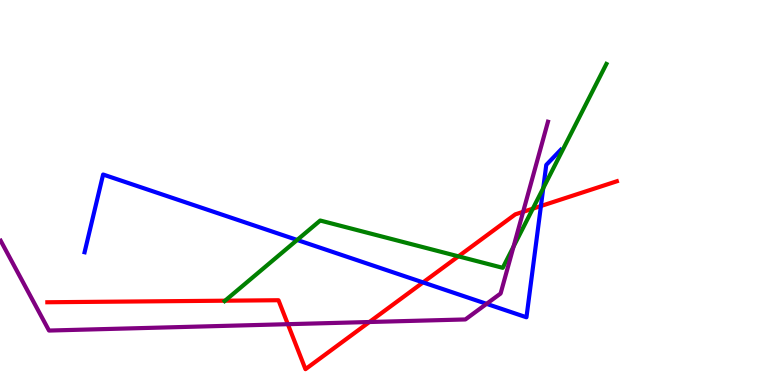[{'lines': ['blue', 'red'], 'intersections': [{'x': 5.46, 'y': 2.66}, {'x': 6.98, 'y': 4.65}]}, {'lines': ['green', 'red'], 'intersections': [{'x': 2.9, 'y': 2.19}, {'x': 5.91, 'y': 3.34}, {'x': 6.88, 'y': 4.58}]}, {'lines': ['purple', 'red'], 'intersections': [{'x': 3.71, 'y': 1.58}, {'x': 4.77, 'y': 1.64}, {'x': 6.75, 'y': 4.5}]}, {'lines': ['blue', 'green'], 'intersections': [{'x': 3.83, 'y': 3.77}, {'x': 7.01, 'y': 5.11}]}, {'lines': ['blue', 'purple'], 'intersections': [{'x': 6.28, 'y': 2.11}]}, {'lines': ['green', 'purple'], 'intersections': [{'x': 6.63, 'y': 3.6}]}]